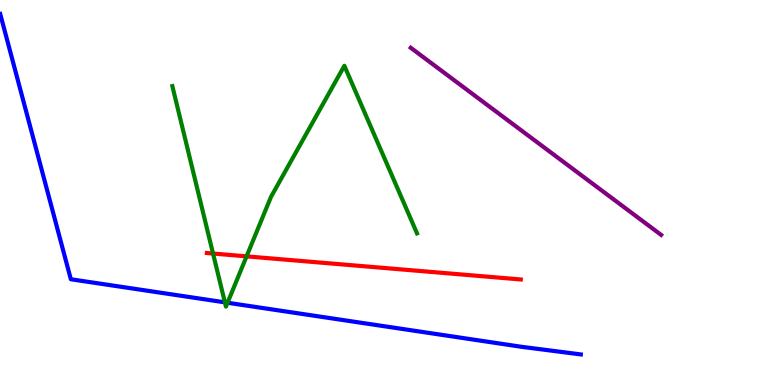[{'lines': ['blue', 'red'], 'intersections': []}, {'lines': ['green', 'red'], 'intersections': [{'x': 2.75, 'y': 3.41}, {'x': 3.18, 'y': 3.34}]}, {'lines': ['purple', 'red'], 'intersections': []}, {'lines': ['blue', 'green'], 'intersections': [{'x': 2.9, 'y': 2.15}, {'x': 2.94, 'y': 2.14}]}, {'lines': ['blue', 'purple'], 'intersections': []}, {'lines': ['green', 'purple'], 'intersections': []}]